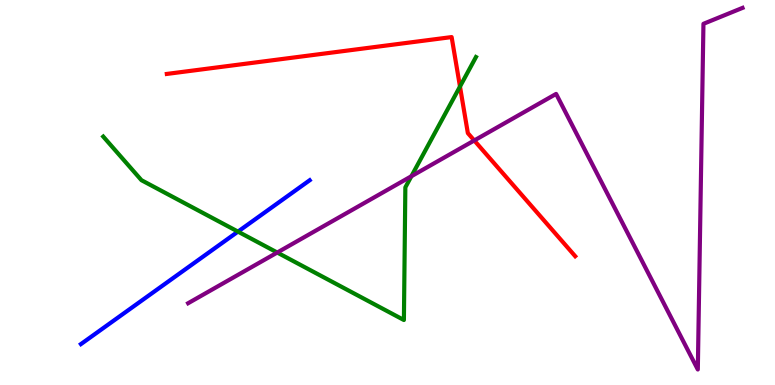[{'lines': ['blue', 'red'], 'intersections': []}, {'lines': ['green', 'red'], 'intersections': [{'x': 5.94, 'y': 7.75}]}, {'lines': ['purple', 'red'], 'intersections': [{'x': 6.12, 'y': 6.35}]}, {'lines': ['blue', 'green'], 'intersections': [{'x': 3.07, 'y': 3.98}]}, {'lines': ['blue', 'purple'], 'intersections': []}, {'lines': ['green', 'purple'], 'intersections': [{'x': 3.58, 'y': 3.44}, {'x': 5.31, 'y': 5.42}]}]